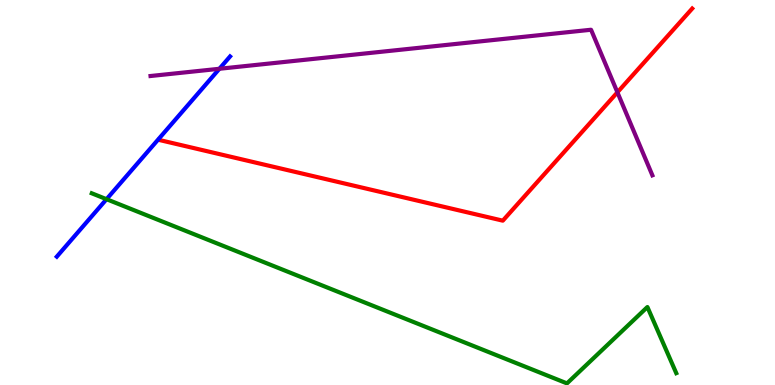[{'lines': ['blue', 'red'], 'intersections': []}, {'lines': ['green', 'red'], 'intersections': []}, {'lines': ['purple', 'red'], 'intersections': [{'x': 7.97, 'y': 7.6}]}, {'lines': ['blue', 'green'], 'intersections': [{'x': 1.37, 'y': 4.83}]}, {'lines': ['blue', 'purple'], 'intersections': [{'x': 2.83, 'y': 8.21}]}, {'lines': ['green', 'purple'], 'intersections': []}]